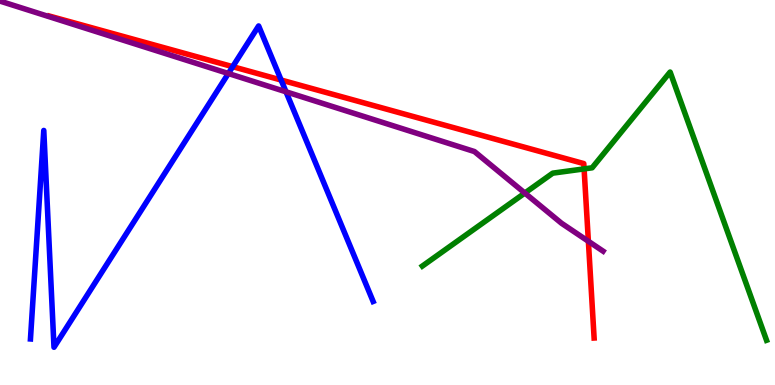[{'lines': ['blue', 'red'], 'intersections': [{'x': 3.0, 'y': 8.27}, {'x': 3.63, 'y': 7.92}]}, {'lines': ['green', 'red'], 'intersections': [{'x': 7.54, 'y': 5.61}]}, {'lines': ['purple', 'red'], 'intersections': [{'x': 7.59, 'y': 3.73}]}, {'lines': ['blue', 'green'], 'intersections': []}, {'lines': ['blue', 'purple'], 'intersections': [{'x': 2.95, 'y': 8.09}, {'x': 3.69, 'y': 7.62}]}, {'lines': ['green', 'purple'], 'intersections': [{'x': 6.77, 'y': 4.99}]}]